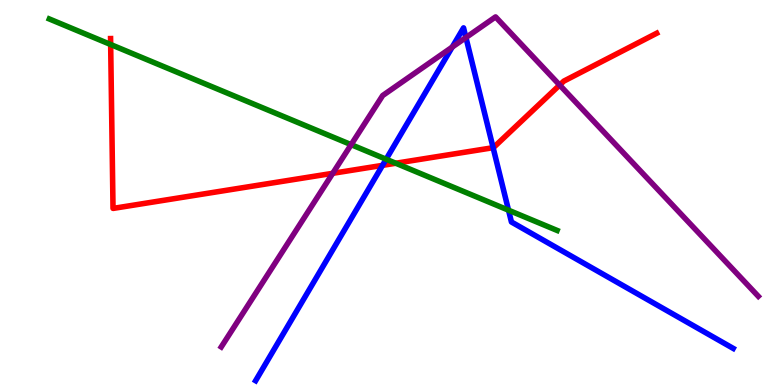[{'lines': ['blue', 'red'], 'intersections': [{'x': 4.94, 'y': 5.7}, {'x': 6.36, 'y': 6.16}]}, {'lines': ['green', 'red'], 'intersections': [{'x': 1.43, 'y': 8.84}, {'x': 5.11, 'y': 5.76}]}, {'lines': ['purple', 'red'], 'intersections': [{'x': 4.29, 'y': 5.5}, {'x': 7.22, 'y': 7.79}]}, {'lines': ['blue', 'green'], 'intersections': [{'x': 4.98, 'y': 5.86}, {'x': 6.56, 'y': 4.54}]}, {'lines': ['blue', 'purple'], 'intersections': [{'x': 5.83, 'y': 8.78}, {'x': 6.01, 'y': 9.02}]}, {'lines': ['green', 'purple'], 'intersections': [{'x': 4.53, 'y': 6.24}]}]